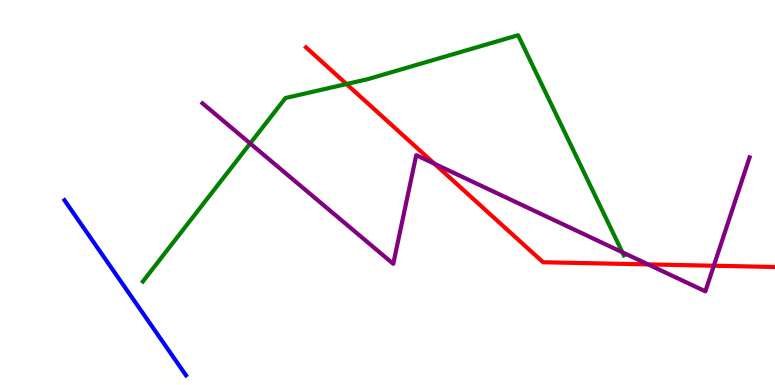[{'lines': ['blue', 'red'], 'intersections': []}, {'lines': ['green', 'red'], 'intersections': [{'x': 4.47, 'y': 7.82}]}, {'lines': ['purple', 'red'], 'intersections': [{'x': 5.61, 'y': 5.75}, {'x': 8.36, 'y': 3.13}, {'x': 9.21, 'y': 3.1}]}, {'lines': ['blue', 'green'], 'intersections': []}, {'lines': ['blue', 'purple'], 'intersections': []}, {'lines': ['green', 'purple'], 'intersections': [{'x': 3.23, 'y': 6.27}, {'x': 8.03, 'y': 3.45}]}]